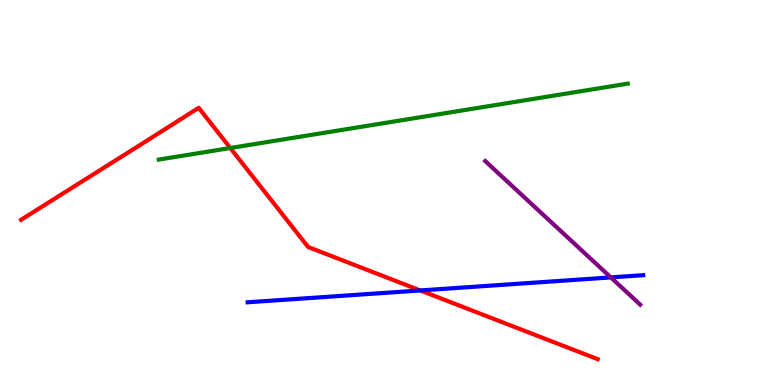[{'lines': ['blue', 'red'], 'intersections': [{'x': 5.42, 'y': 2.46}]}, {'lines': ['green', 'red'], 'intersections': [{'x': 2.97, 'y': 6.16}]}, {'lines': ['purple', 'red'], 'intersections': []}, {'lines': ['blue', 'green'], 'intersections': []}, {'lines': ['blue', 'purple'], 'intersections': [{'x': 7.88, 'y': 2.79}]}, {'lines': ['green', 'purple'], 'intersections': []}]